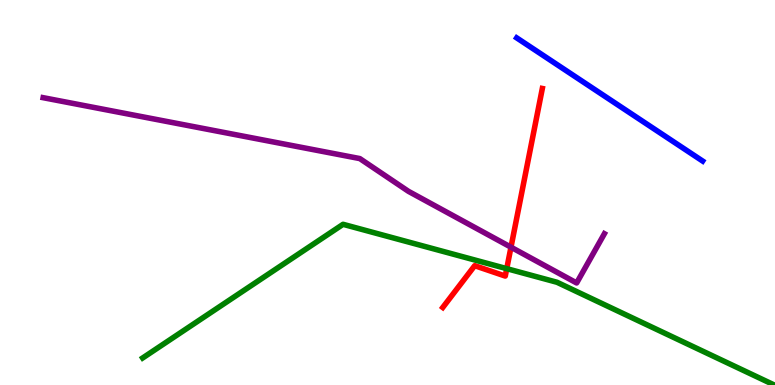[{'lines': ['blue', 'red'], 'intersections': []}, {'lines': ['green', 'red'], 'intersections': [{'x': 6.54, 'y': 3.02}]}, {'lines': ['purple', 'red'], 'intersections': [{'x': 6.59, 'y': 3.58}]}, {'lines': ['blue', 'green'], 'intersections': []}, {'lines': ['blue', 'purple'], 'intersections': []}, {'lines': ['green', 'purple'], 'intersections': []}]